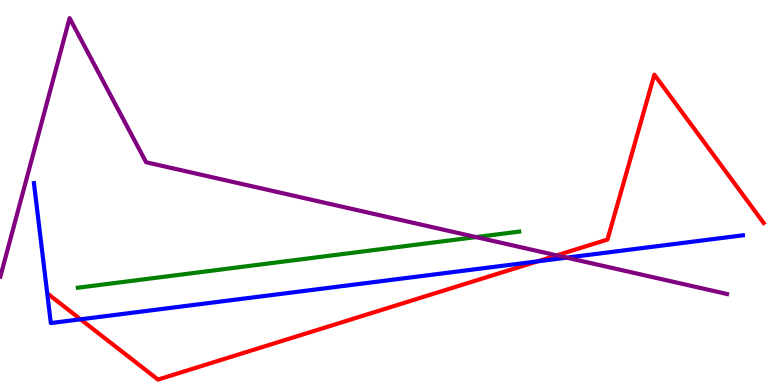[{'lines': ['blue', 'red'], 'intersections': [{'x': 1.04, 'y': 1.71}, {'x': 6.94, 'y': 3.21}]}, {'lines': ['green', 'red'], 'intersections': []}, {'lines': ['purple', 'red'], 'intersections': [{'x': 7.18, 'y': 3.37}]}, {'lines': ['blue', 'green'], 'intersections': []}, {'lines': ['blue', 'purple'], 'intersections': [{'x': 7.31, 'y': 3.31}]}, {'lines': ['green', 'purple'], 'intersections': [{'x': 6.14, 'y': 3.84}]}]